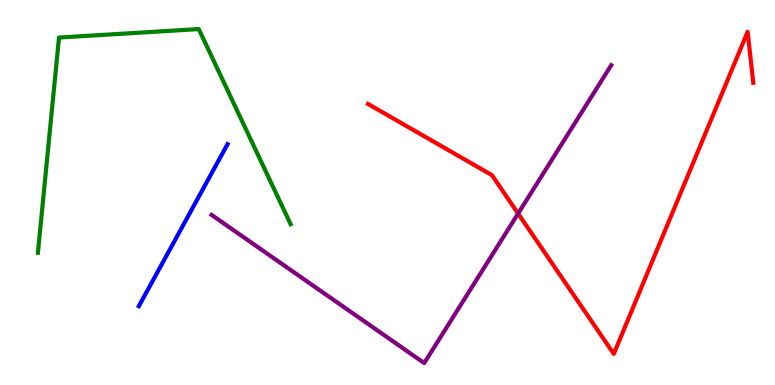[{'lines': ['blue', 'red'], 'intersections': []}, {'lines': ['green', 'red'], 'intersections': []}, {'lines': ['purple', 'red'], 'intersections': [{'x': 6.69, 'y': 4.45}]}, {'lines': ['blue', 'green'], 'intersections': []}, {'lines': ['blue', 'purple'], 'intersections': []}, {'lines': ['green', 'purple'], 'intersections': []}]